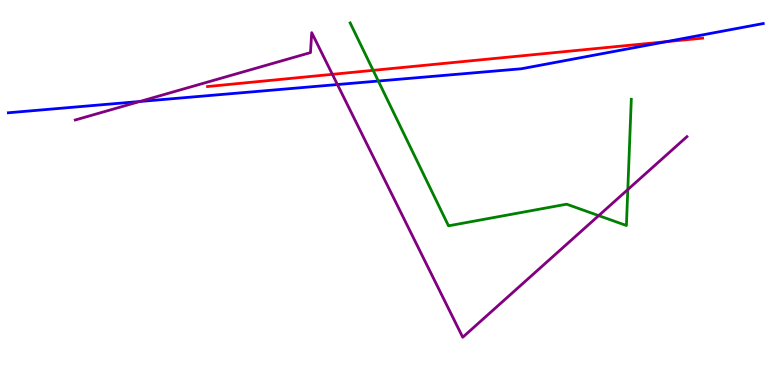[{'lines': ['blue', 'red'], 'intersections': [{'x': 8.6, 'y': 8.92}]}, {'lines': ['green', 'red'], 'intersections': [{'x': 4.81, 'y': 8.17}]}, {'lines': ['purple', 'red'], 'intersections': [{'x': 4.29, 'y': 8.07}]}, {'lines': ['blue', 'green'], 'intersections': [{'x': 4.88, 'y': 7.9}]}, {'lines': ['blue', 'purple'], 'intersections': [{'x': 1.8, 'y': 7.36}, {'x': 4.35, 'y': 7.8}]}, {'lines': ['green', 'purple'], 'intersections': [{'x': 7.73, 'y': 4.4}, {'x': 8.1, 'y': 5.08}]}]